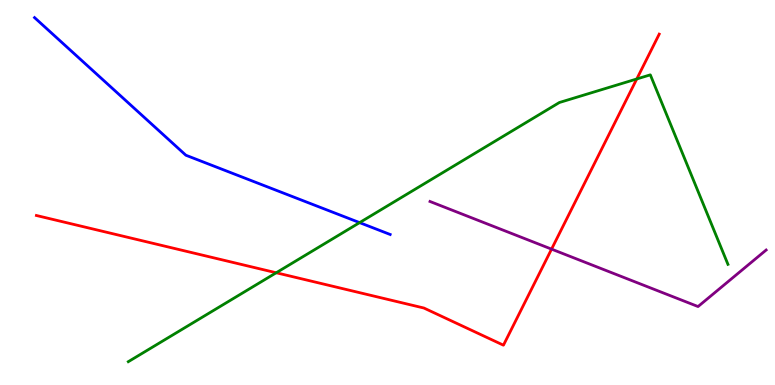[{'lines': ['blue', 'red'], 'intersections': []}, {'lines': ['green', 'red'], 'intersections': [{'x': 3.56, 'y': 2.92}, {'x': 8.22, 'y': 7.95}]}, {'lines': ['purple', 'red'], 'intersections': [{'x': 7.12, 'y': 3.53}]}, {'lines': ['blue', 'green'], 'intersections': [{'x': 4.64, 'y': 4.22}]}, {'lines': ['blue', 'purple'], 'intersections': []}, {'lines': ['green', 'purple'], 'intersections': []}]